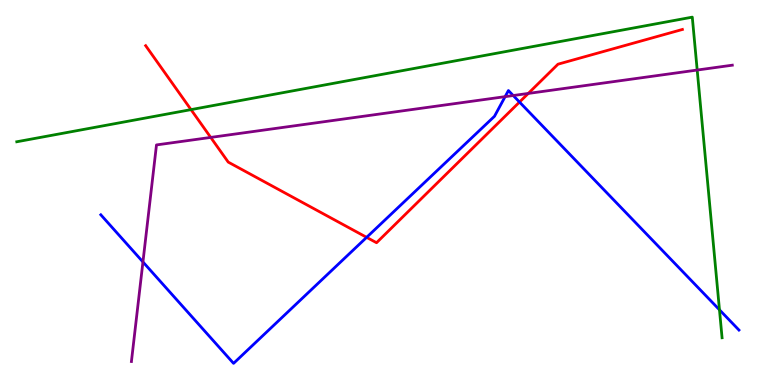[{'lines': ['blue', 'red'], 'intersections': [{'x': 4.73, 'y': 3.84}, {'x': 6.7, 'y': 7.35}]}, {'lines': ['green', 'red'], 'intersections': [{'x': 2.46, 'y': 7.15}]}, {'lines': ['purple', 'red'], 'intersections': [{'x': 2.72, 'y': 6.43}, {'x': 6.82, 'y': 7.57}]}, {'lines': ['blue', 'green'], 'intersections': [{'x': 9.28, 'y': 1.95}]}, {'lines': ['blue', 'purple'], 'intersections': [{'x': 1.84, 'y': 3.2}, {'x': 6.52, 'y': 7.49}, {'x': 6.62, 'y': 7.52}]}, {'lines': ['green', 'purple'], 'intersections': [{'x': 9.0, 'y': 8.18}]}]